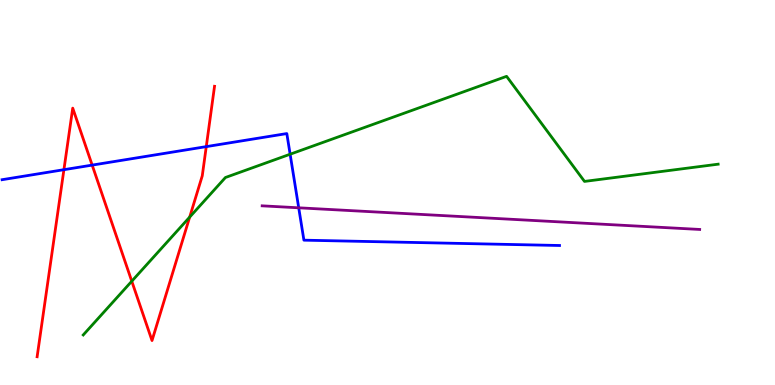[{'lines': ['blue', 'red'], 'intersections': [{'x': 0.825, 'y': 5.59}, {'x': 1.19, 'y': 5.71}, {'x': 2.66, 'y': 6.19}]}, {'lines': ['green', 'red'], 'intersections': [{'x': 1.7, 'y': 2.7}, {'x': 2.45, 'y': 4.36}]}, {'lines': ['purple', 'red'], 'intersections': []}, {'lines': ['blue', 'green'], 'intersections': [{'x': 3.74, 'y': 5.99}]}, {'lines': ['blue', 'purple'], 'intersections': [{'x': 3.85, 'y': 4.6}]}, {'lines': ['green', 'purple'], 'intersections': []}]